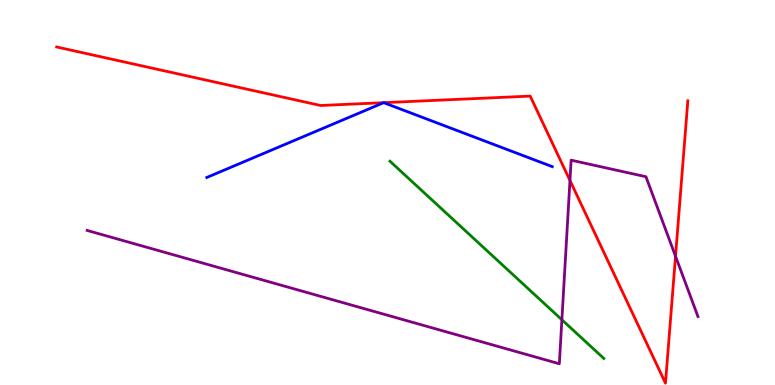[{'lines': ['blue', 'red'], 'intersections': [{'x': 4.95, 'y': 7.33}, {'x': 4.95, 'y': 7.33}]}, {'lines': ['green', 'red'], 'intersections': []}, {'lines': ['purple', 'red'], 'intersections': [{'x': 7.35, 'y': 5.31}, {'x': 8.72, 'y': 3.34}]}, {'lines': ['blue', 'green'], 'intersections': []}, {'lines': ['blue', 'purple'], 'intersections': []}, {'lines': ['green', 'purple'], 'intersections': [{'x': 7.25, 'y': 1.69}]}]